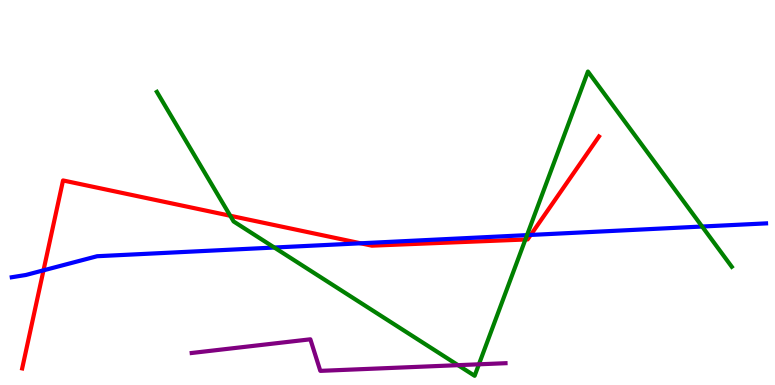[{'lines': ['blue', 'red'], 'intersections': [{'x': 0.561, 'y': 2.98}, {'x': 4.65, 'y': 3.68}, {'x': 6.85, 'y': 3.9}]}, {'lines': ['green', 'red'], 'intersections': [{'x': 2.97, 'y': 4.4}, {'x': 6.78, 'y': 3.78}]}, {'lines': ['purple', 'red'], 'intersections': []}, {'lines': ['blue', 'green'], 'intersections': [{'x': 3.54, 'y': 3.57}, {'x': 6.8, 'y': 3.89}, {'x': 9.06, 'y': 4.12}]}, {'lines': ['blue', 'purple'], 'intersections': []}, {'lines': ['green', 'purple'], 'intersections': [{'x': 5.91, 'y': 0.515}, {'x': 6.18, 'y': 0.538}]}]